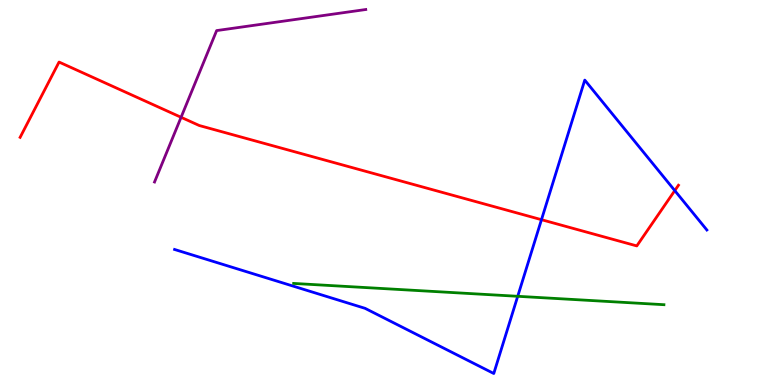[{'lines': ['blue', 'red'], 'intersections': [{'x': 6.99, 'y': 4.29}, {'x': 8.71, 'y': 5.05}]}, {'lines': ['green', 'red'], 'intersections': []}, {'lines': ['purple', 'red'], 'intersections': [{'x': 2.34, 'y': 6.95}]}, {'lines': ['blue', 'green'], 'intersections': [{'x': 6.68, 'y': 2.3}]}, {'lines': ['blue', 'purple'], 'intersections': []}, {'lines': ['green', 'purple'], 'intersections': []}]